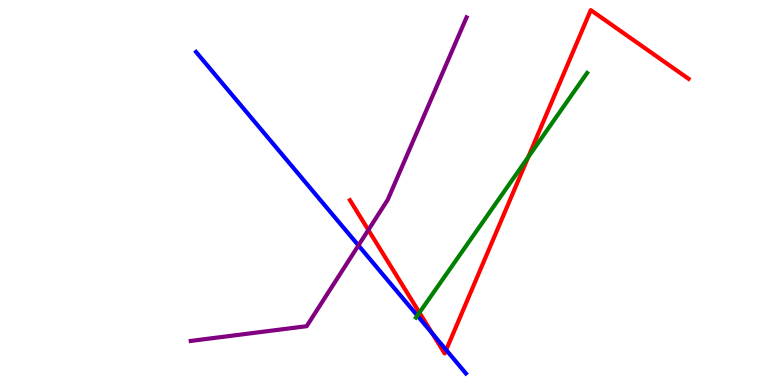[{'lines': ['blue', 'red'], 'intersections': [{'x': 5.58, 'y': 1.34}, {'x': 5.76, 'y': 0.911}]}, {'lines': ['green', 'red'], 'intersections': [{'x': 5.41, 'y': 1.88}, {'x': 6.82, 'y': 5.92}]}, {'lines': ['purple', 'red'], 'intersections': [{'x': 4.75, 'y': 4.03}]}, {'lines': ['blue', 'green'], 'intersections': [{'x': 5.39, 'y': 1.8}]}, {'lines': ['blue', 'purple'], 'intersections': [{'x': 4.63, 'y': 3.63}]}, {'lines': ['green', 'purple'], 'intersections': []}]